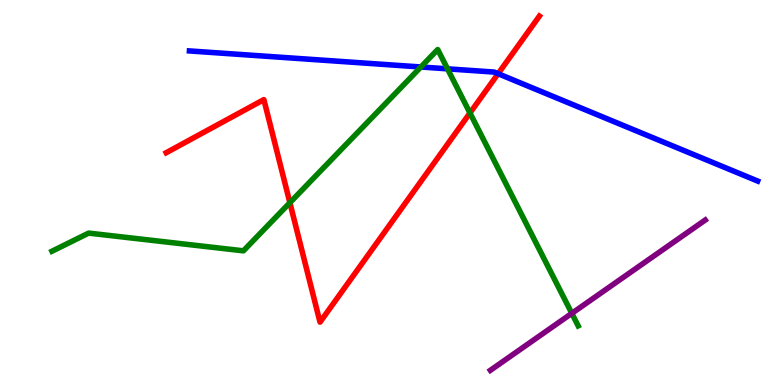[{'lines': ['blue', 'red'], 'intersections': [{'x': 6.43, 'y': 8.09}]}, {'lines': ['green', 'red'], 'intersections': [{'x': 3.74, 'y': 4.74}, {'x': 6.06, 'y': 7.07}]}, {'lines': ['purple', 'red'], 'intersections': []}, {'lines': ['blue', 'green'], 'intersections': [{'x': 5.43, 'y': 8.26}, {'x': 5.77, 'y': 8.21}]}, {'lines': ['blue', 'purple'], 'intersections': []}, {'lines': ['green', 'purple'], 'intersections': [{'x': 7.38, 'y': 1.86}]}]